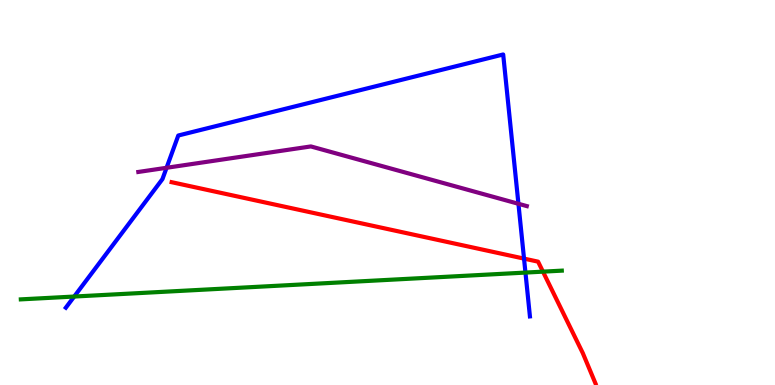[{'lines': ['blue', 'red'], 'intersections': [{'x': 6.76, 'y': 3.28}]}, {'lines': ['green', 'red'], 'intersections': [{'x': 7.01, 'y': 2.94}]}, {'lines': ['purple', 'red'], 'intersections': []}, {'lines': ['blue', 'green'], 'intersections': [{'x': 0.957, 'y': 2.3}, {'x': 6.78, 'y': 2.92}]}, {'lines': ['blue', 'purple'], 'intersections': [{'x': 2.15, 'y': 5.64}, {'x': 6.69, 'y': 4.71}]}, {'lines': ['green', 'purple'], 'intersections': []}]